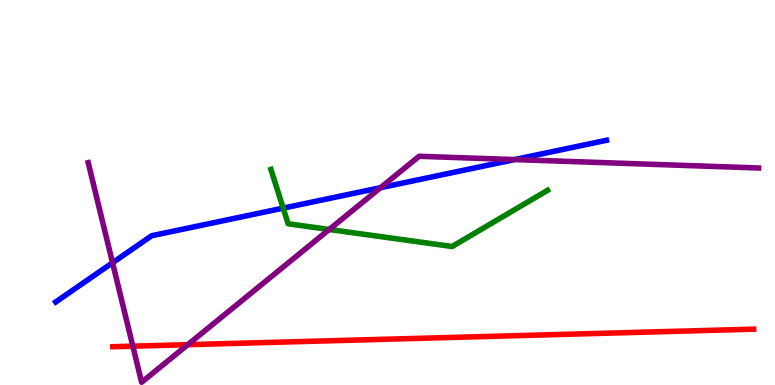[{'lines': ['blue', 'red'], 'intersections': []}, {'lines': ['green', 'red'], 'intersections': []}, {'lines': ['purple', 'red'], 'intersections': [{'x': 1.71, 'y': 1.01}, {'x': 2.42, 'y': 1.05}]}, {'lines': ['blue', 'green'], 'intersections': [{'x': 3.65, 'y': 4.59}]}, {'lines': ['blue', 'purple'], 'intersections': [{'x': 1.45, 'y': 3.18}, {'x': 4.91, 'y': 5.12}, {'x': 6.64, 'y': 5.86}]}, {'lines': ['green', 'purple'], 'intersections': [{'x': 4.25, 'y': 4.04}]}]